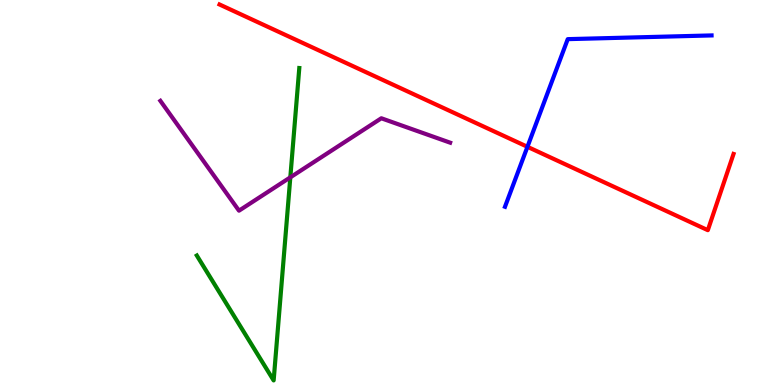[{'lines': ['blue', 'red'], 'intersections': [{'x': 6.81, 'y': 6.19}]}, {'lines': ['green', 'red'], 'intersections': []}, {'lines': ['purple', 'red'], 'intersections': []}, {'lines': ['blue', 'green'], 'intersections': []}, {'lines': ['blue', 'purple'], 'intersections': []}, {'lines': ['green', 'purple'], 'intersections': [{'x': 3.75, 'y': 5.39}]}]